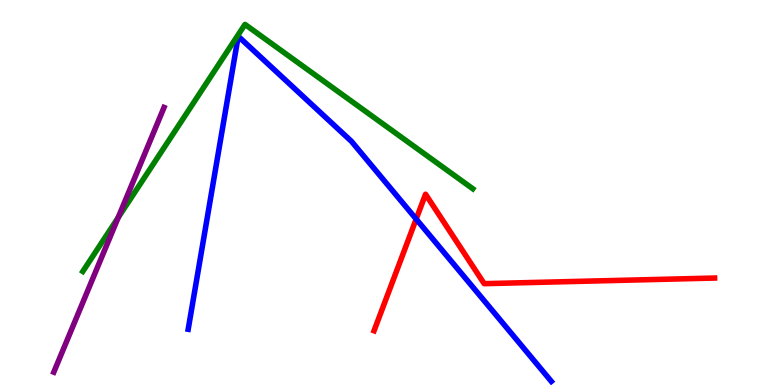[{'lines': ['blue', 'red'], 'intersections': [{'x': 5.37, 'y': 4.31}]}, {'lines': ['green', 'red'], 'intersections': []}, {'lines': ['purple', 'red'], 'intersections': []}, {'lines': ['blue', 'green'], 'intersections': []}, {'lines': ['blue', 'purple'], 'intersections': []}, {'lines': ['green', 'purple'], 'intersections': [{'x': 1.52, 'y': 4.35}]}]